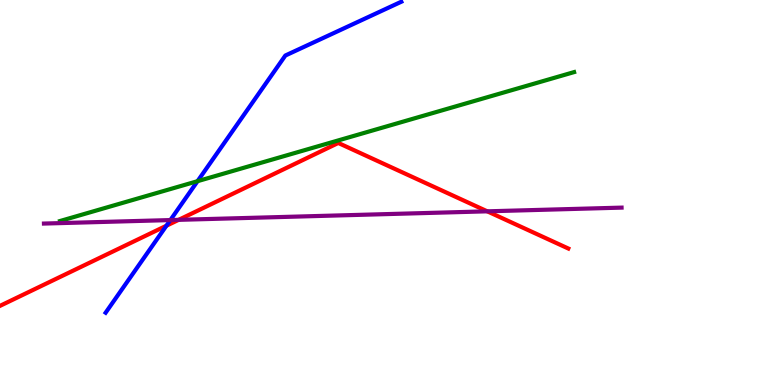[{'lines': ['blue', 'red'], 'intersections': [{'x': 2.15, 'y': 4.14}]}, {'lines': ['green', 'red'], 'intersections': []}, {'lines': ['purple', 'red'], 'intersections': [{'x': 2.3, 'y': 4.29}, {'x': 6.29, 'y': 4.51}]}, {'lines': ['blue', 'green'], 'intersections': [{'x': 2.55, 'y': 5.29}]}, {'lines': ['blue', 'purple'], 'intersections': [{'x': 2.2, 'y': 4.28}]}, {'lines': ['green', 'purple'], 'intersections': []}]